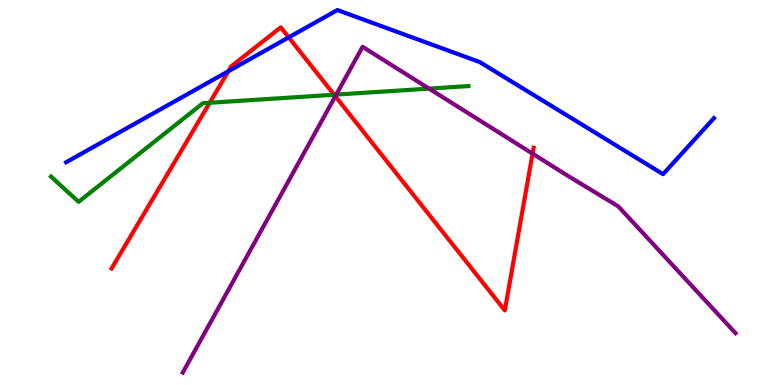[{'lines': ['blue', 'red'], 'intersections': [{'x': 2.95, 'y': 8.15}, {'x': 3.73, 'y': 9.03}]}, {'lines': ['green', 'red'], 'intersections': [{'x': 2.71, 'y': 7.33}, {'x': 4.31, 'y': 7.54}]}, {'lines': ['purple', 'red'], 'intersections': [{'x': 4.33, 'y': 7.5}, {'x': 6.87, 'y': 6.01}]}, {'lines': ['blue', 'green'], 'intersections': []}, {'lines': ['blue', 'purple'], 'intersections': []}, {'lines': ['green', 'purple'], 'intersections': [{'x': 4.34, 'y': 7.54}, {'x': 5.54, 'y': 7.7}]}]